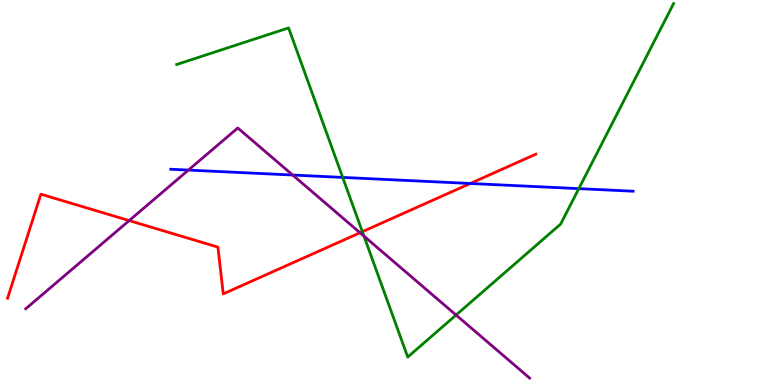[{'lines': ['blue', 'red'], 'intersections': [{'x': 6.07, 'y': 5.23}]}, {'lines': ['green', 'red'], 'intersections': [{'x': 4.68, 'y': 3.98}]}, {'lines': ['purple', 'red'], 'intersections': [{'x': 1.67, 'y': 4.27}, {'x': 4.65, 'y': 3.95}]}, {'lines': ['blue', 'green'], 'intersections': [{'x': 4.42, 'y': 5.39}, {'x': 7.47, 'y': 5.1}]}, {'lines': ['blue', 'purple'], 'intersections': [{'x': 2.43, 'y': 5.58}, {'x': 3.78, 'y': 5.45}]}, {'lines': ['green', 'purple'], 'intersections': [{'x': 4.7, 'y': 3.87}, {'x': 5.88, 'y': 1.82}]}]